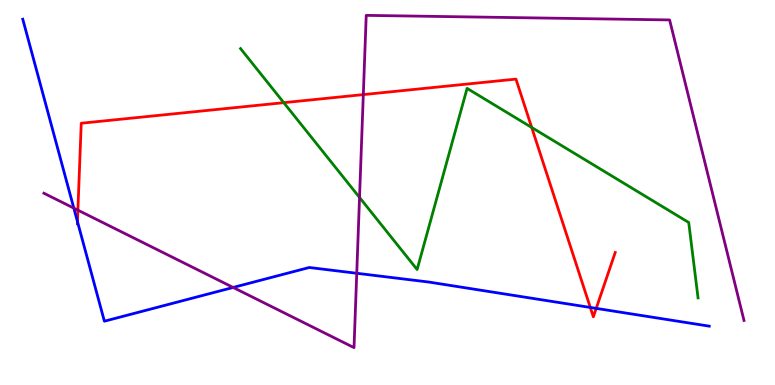[{'lines': ['blue', 'red'], 'intersections': [{'x': 0.999, 'y': 4.25}, {'x': 7.62, 'y': 2.01}, {'x': 7.69, 'y': 1.99}]}, {'lines': ['green', 'red'], 'intersections': [{'x': 3.66, 'y': 7.33}, {'x': 6.86, 'y': 6.69}]}, {'lines': ['purple', 'red'], 'intersections': [{'x': 1.01, 'y': 4.54}, {'x': 4.69, 'y': 7.54}]}, {'lines': ['blue', 'green'], 'intersections': []}, {'lines': ['blue', 'purple'], 'intersections': [{'x': 0.953, 'y': 4.59}, {'x': 3.01, 'y': 2.53}, {'x': 4.6, 'y': 2.9}]}, {'lines': ['green', 'purple'], 'intersections': [{'x': 4.64, 'y': 4.87}]}]